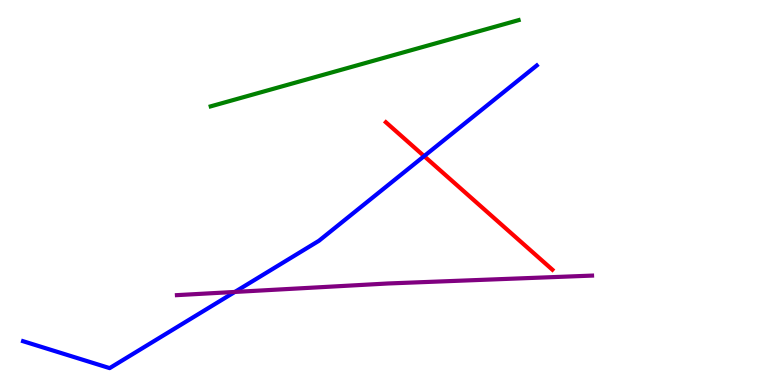[{'lines': ['blue', 'red'], 'intersections': [{'x': 5.47, 'y': 5.94}]}, {'lines': ['green', 'red'], 'intersections': []}, {'lines': ['purple', 'red'], 'intersections': []}, {'lines': ['blue', 'green'], 'intersections': []}, {'lines': ['blue', 'purple'], 'intersections': [{'x': 3.03, 'y': 2.42}]}, {'lines': ['green', 'purple'], 'intersections': []}]